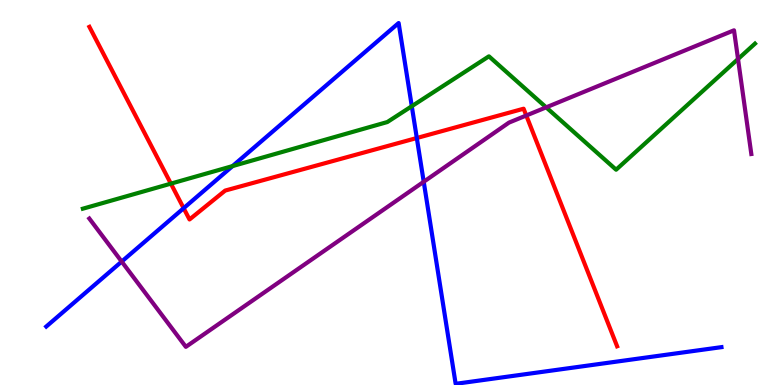[{'lines': ['blue', 'red'], 'intersections': [{'x': 2.37, 'y': 4.59}, {'x': 5.38, 'y': 6.42}]}, {'lines': ['green', 'red'], 'intersections': [{'x': 2.21, 'y': 5.23}]}, {'lines': ['purple', 'red'], 'intersections': [{'x': 6.79, 'y': 7.0}]}, {'lines': ['blue', 'green'], 'intersections': [{'x': 3.0, 'y': 5.69}, {'x': 5.31, 'y': 7.24}]}, {'lines': ['blue', 'purple'], 'intersections': [{'x': 1.57, 'y': 3.21}, {'x': 5.47, 'y': 5.28}]}, {'lines': ['green', 'purple'], 'intersections': [{'x': 7.05, 'y': 7.21}, {'x': 9.52, 'y': 8.47}]}]